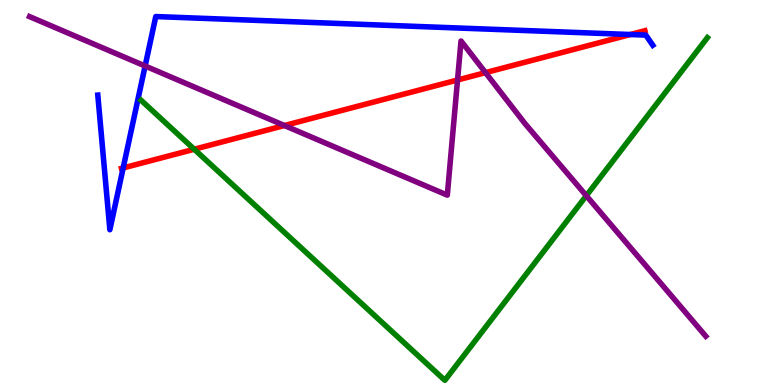[{'lines': ['blue', 'red'], 'intersections': [{'x': 1.59, 'y': 5.64}, {'x': 8.13, 'y': 9.1}]}, {'lines': ['green', 'red'], 'intersections': [{'x': 2.51, 'y': 6.12}]}, {'lines': ['purple', 'red'], 'intersections': [{'x': 3.67, 'y': 6.74}, {'x': 5.9, 'y': 7.92}, {'x': 6.26, 'y': 8.11}]}, {'lines': ['blue', 'green'], 'intersections': []}, {'lines': ['blue', 'purple'], 'intersections': [{'x': 1.87, 'y': 8.29}]}, {'lines': ['green', 'purple'], 'intersections': [{'x': 7.57, 'y': 4.92}]}]